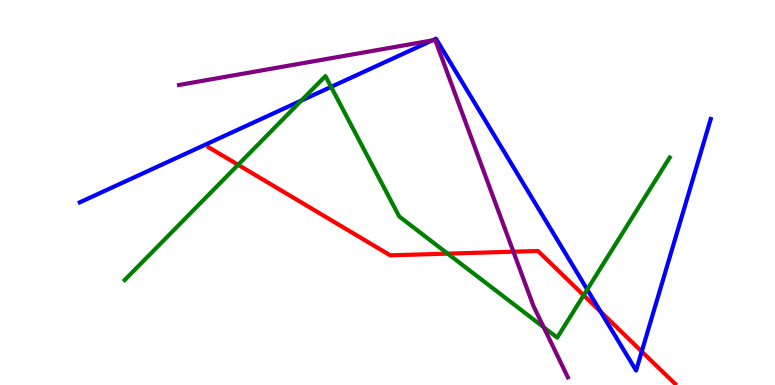[{'lines': ['blue', 'red'], 'intersections': [{'x': 7.75, 'y': 1.91}, {'x': 8.28, 'y': 0.87}]}, {'lines': ['green', 'red'], 'intersections': [{'x': 3.07, 'y': 5.72}, {'x': 5.78, 'y': 3.41}, {'x': 7.53, 'y': 2.33}]}, {'lines': ['purple', 'red'], 'intersections': [{'x': 6.62, 'y': 3.46}]}, {'lines': ['blue', 'green'], 'intersections': [{'x': 3.89, 'y': 7.39}, {'x': 4.27, 'y': 7.74}, {'x': 7.58, 'y': 2.48}]}, {'lines': ['blue', 'purple'], 'intersections': [{'x': 5.58, 'y': 8.95}]}, {'lines': ['green', 'purple'], 'intersections': [{'x': 7.02, 'y': 1.5}]}]